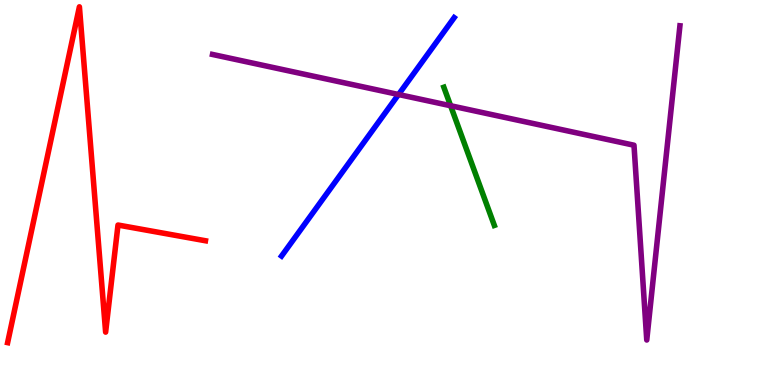[{'lines': ['blue', 'red'], 'intersections': []}, {'lines': ['green', 'red'], 'intersections': []}, {'lines': ['purple', 'red'], 'intersections': []}, {'lines': ['blue', 'green'], 'intersections': []}, {'lines': ['blue', 'purple'], 'intersections': [{'x': 5.14, 'y': 7.55}]}, {'lines': ['green', 'purple'], 'intersections': [{'x': 5.81, 'y': 7.25}]}]